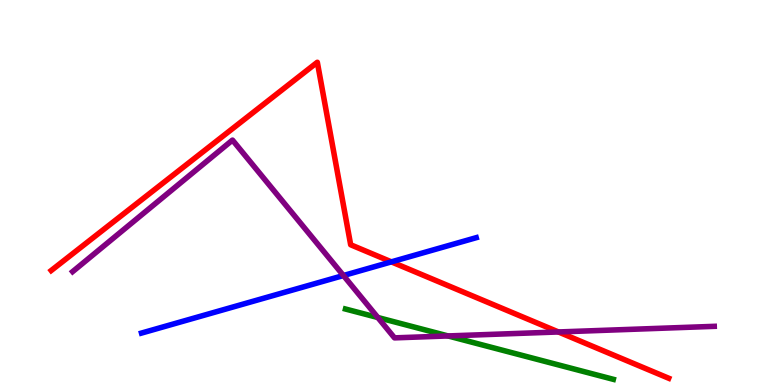[{'lines': ['blue', 'red'], 'intersections': [{'x': 5.05, 'y': 3.2}]}, {'lines': ['green', 'red'], 'intersections': []}, {'lines': ['purple', 'red'], 'intersections': [{'x': 7.21, 'y': 1.38}]}, {'lines': ['blue', 'green'], 'intersections': []}, {'lines': ['blue', 'purple'], 'intersections': [{'x': 4.43, 'y': 2.84}]}, {'lines': ['green', 'purple'], 'intersections': [{'x': 4.88, 'y': 1.75}, {'x': 5.78, 'y': 1.27}]}]